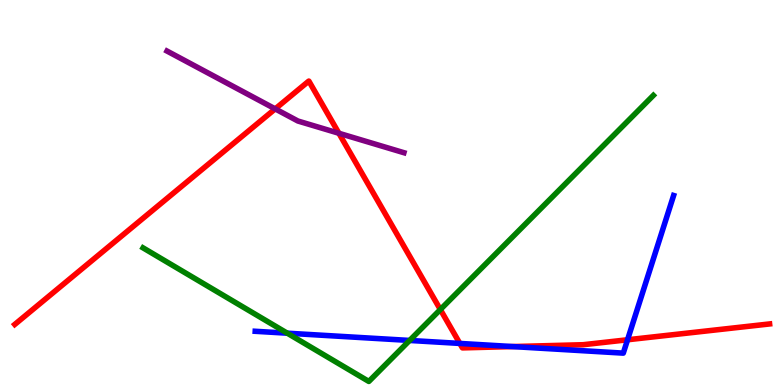[{'lines': ['blue', 'red'], 'intersections': [{'x': 5.93, 'y': 1.08}, {'x': 6.62, 'y': 0.998}, {'x': 8.1, 'y': 1.17}]}, {'lines': ['green', 'red'], 'intersections': [{'x': 5.68, 'y': 1.96}]}, {'lines': ['purple', 'red'], 'intersections': [{'x': 3.55, 'y': 7.17}, {'x': 4.37, 'y': 6.54}]}, {'lines': ['blue', 'green'], 'intersections': [{'x': 3.71, 'y': 1.35}, {'x': 5.29, 'y': 1.16}]}, {'lines': ['blue', 'purple'], 'intersections': []}, {'lines': ['green', 'purple'], 'intersections': []}]